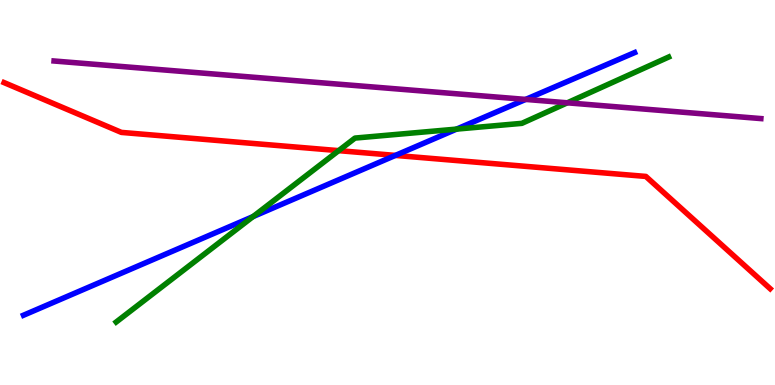[{'lines': ['blue', 'red'], 'intersections': [{'x': 5.1, 'y': 5.96}]}, {'lines': ['green', 'red'], 'intersections': [{'x': 4.37, 'y': 6.09}]}, {'lines': ['purple', 'red'], 'intersections': []}, {'lines': ['blue', 'green'], 'intersections': [{'x': 3.27, 'y': 4.37}, {'x': 5.89, 'y': 6.65}]}, {'lines': ['blue', 'purple'], 'intersections': [{'x': 6.78, 'y': 7.42}]}, {'lines': ['green', 'purple'], 'intersections': [{'x': 7.32, 'y': 7.33}]}]